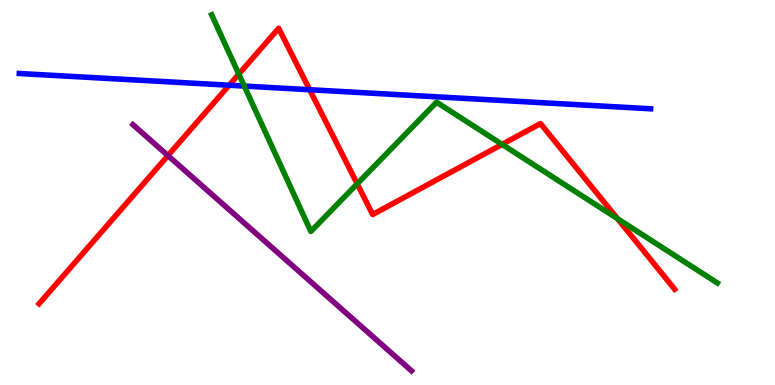[{'lines': ['blue', 'red'], 'intersections': [{'x': 2.96, 'y': 7.79}, {'x': 4.0, 'y': 7.67}]}, {'lines': ['green', 'red'], 'intersections': [{'x': 3.08, 'y': 8.08}, {'x': 4.61, 'y': 5.23}, {'x': 6.48, 'y': 6.25}, {'x': 7.97, 'y': 4.32}]}, {'lines': ['purple', 'red'], 'intersections': [{'x': 2.17, 'y': 5.96}]}, {'lines': ['blue', 'green'], 'intersections': [{'x': 3.15, 'y': 7.76}]}, {'lines': ['blue', 'purple'], 'intersections': []}, {'lines': ['green', 'purple'], 'intersections': []}]